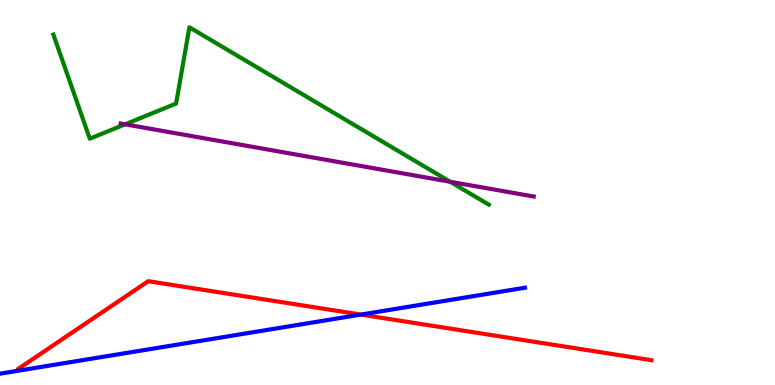[{'lines': ['blue', 'red'], 'intersections': [{'x': 4.66, 'y': 1.83}]}, {'lines': ['green', 'red'], 'intersections': []}, {'lines': ['purple', 'red'], 'intersections': []}, {'lines': ['blue', 'green'], 'intersections': []}, {'lines': ['blue', 'purple'], 'intersections': []}, {'lines': ['green', 'purple'], 'intersections': [{'x': 1.61, 'y': 6.77}, {'x': 5.81, 'y': 5.28}]}]